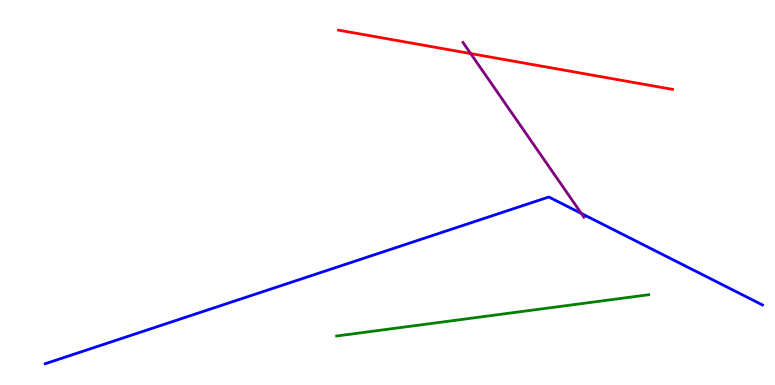[{'lines': ['blue', 'red'], 'intersections': []}, {'lines': ['green', 'red'], 'intersections': []}, {'lines': ['purple', 'red'], 'intersections': [{'x': 6.07, 'y': 8.61}]}, {'lines': ['blue', 'green'], 'intersections': []}, {'lines': ['blue', 'purple'], 'intersections': [{'x': 7.5, 'y': 4.46}]}, {'lines': ['green', 'purple'], 'intersections': []}]